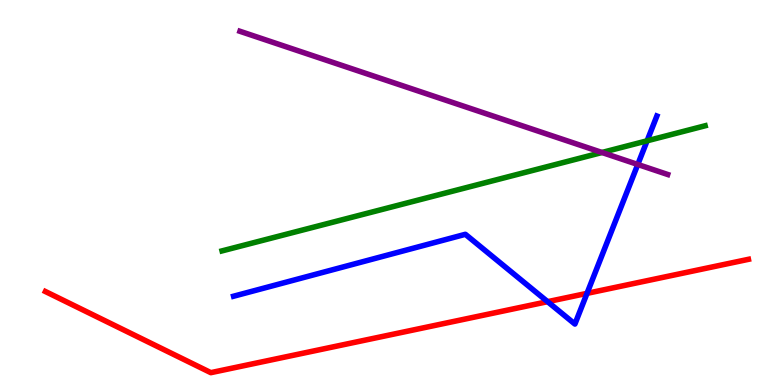[{'lines': ['blue', 'red'], 'intersections': [{'x': 7.07, 'y': 2.16}, {'x': 7.57, 'y': 2.38}]}, {'lines': ['green', 'red'], 'intersections': []}, {'lines': ['purple', 'red'], 'intersections': []}, {'lines': ['blue', 'green'], 'intersections': [{'x': 8.35, 'y': 6.34}]}, {'lines': ['blue', 'purple'], 'intersections': [{'x': 8.23, 'y': 5.73}]}, {'lines': ['green', 'purple'], 'intersections': [{'x': 7.77, 'y': 6.04}]}]